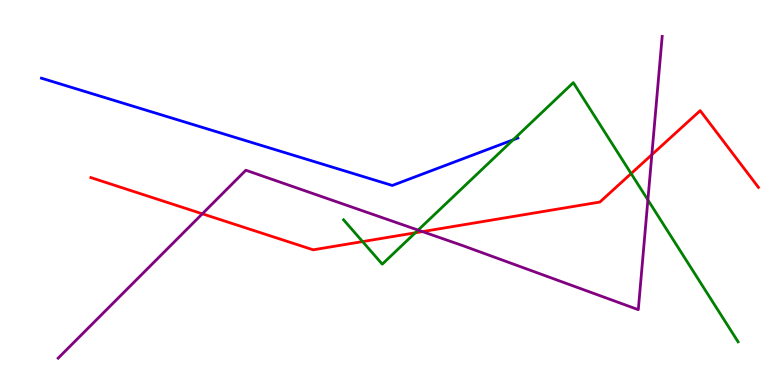[{'lines': ['blue', 'red'], 'intersections': []}, {'lines': ['green', 'red'], 'intersections': [{'x': 4.68, 'y': 3.73}, {'x': 5.36, 'y': 3.95}, {'x': 8.14, 'y': 5.49}]}, {'lines': ['purple', 'red'], 'intersections': [{'x': 2.61, 'y': 4.45}, {'x': 5.45, 'y': 3.98}, {'x': 8.41, 'y': 5.98}]}, {'lines': ['blue', 'green'], 'intersections': [{'x': 6.62, 'y': 6.37}]}, {'lines': ['blue', 'purple'], 'intersections': []}, {'lines': ['green', 'purple'], 'intersections': [{'x': 5.39, 'y': 4.02}, {'x': 8.36, 'y': 4.81}]}]